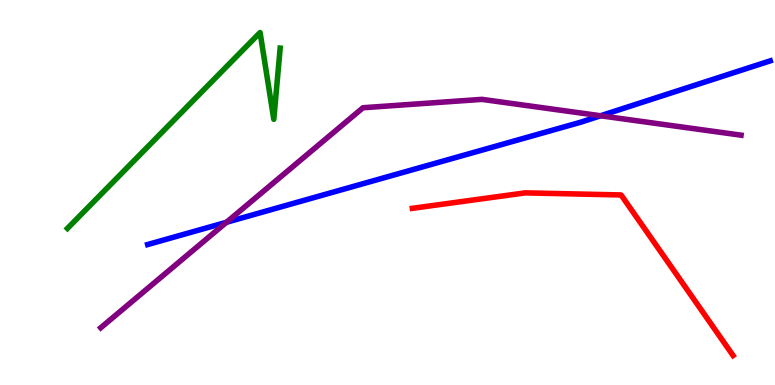[{'lines': ['blue', 'red'], 'intersections': []}, {'lines': ['green', 'red'], 'intersections': []}, {'lines': ['purple', 'red'], 'intersections': []}, {'lines': ['blue', 'green'], 'intersections': []}, {'lines': ['blue', 'purple'], 'intersections': [{'x': 2.92, 'y': 4.23}, {'x': 7.75, 'y': 6.99}]}, {'lines': ['green', 'purple'], 'intersections': []}]